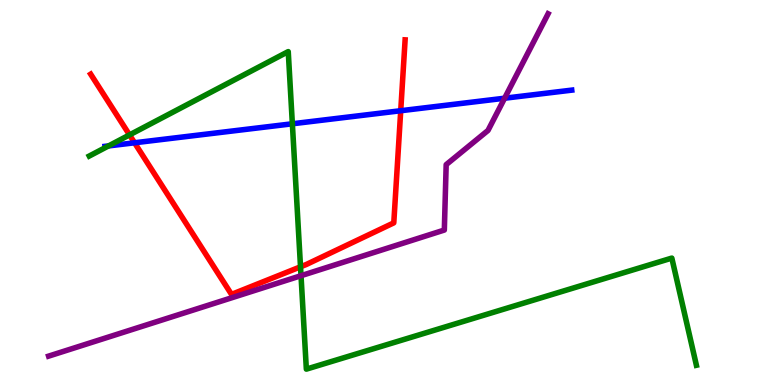[{'lines': ['blue', 'red'], 'intersections': [{'x': 1.74, 'y': 6.29}, {'x': 5.17, 'y': 7.12}]}, {'lines': ['green', 'red'], 'intersections': [{'x': 1.67, 'y': 6.5}, {'x': 3.88, 'y': 3.07}]}, {'lines': ['purple', 'red'], 'intersections': []}, {'lines': ['blue', 'green'], 'intersections': [{'x': 1.4, 'y': 6.21}, {'x': 3.77, 'y': 6.78}]}, {'lines': ['blue', 'purple'], 'intersections': [{'x': 6.51, 'y': 7.45}]}, {'lines': ['green', 'purple'], 'intersections': [{'x': 3.88, 'y': 2.84}]}]